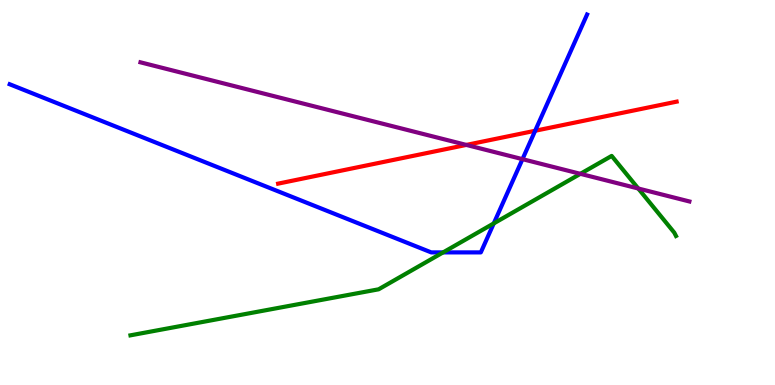[{'lines': ['blue', 'red'], 'intersections': [{'x': 6.91, 'y': 6.6}]}, {'lines': ['green', 'red'], 'intersections': []}, {'lines': ['purple', 'red'], 'intersections': [{'x': 6.02, 'y': 6.24}]}, {'lines': ['blue', 'green'], 'intersections': [{'x': 5.72, 'y': 3.44}, {'x': 6.37, 'y': 4.2}]}, {'lines': ['blue', 'purple'], 'intersections': [{'x': 6.74, 'y': 5.87}]}, {'lines': ['green', 'purple'], 'intersections': [{'x': 7.49, 'y': 5.48}, {'x': 8.24, 'y': 5.1}]}]